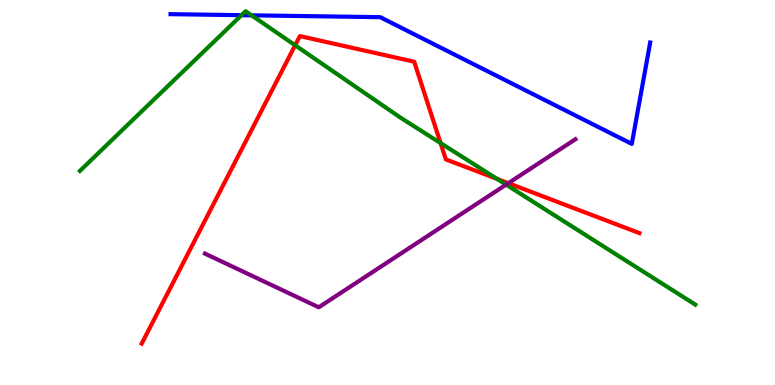[{'lines': ['blue', 'red'], 'intersections': []}, {'lines': ['green', 'red'], 'intersections': [{'x': 3.81, 'y': 8.82}, {'x': 5.68, 'y': 6.28}, {'x': 6.41, 'y': 5.35}]}, {'lines': ['purple', 'red'], 'intersections': [{'x': 6.56, 'y': 5.24}]}, {'lines': ['blue', 'green'], 'intersections': [{'x': 3.12, 'y': 9.61}, {'x': 3.25, 'y': 9.6}]}, {'lines': ['blue', 'purple'], 'intersections': []}, {'lines': ['green', 'purple'], 'intersections': [{'x': 6.53, 'y': 5.2}]}]